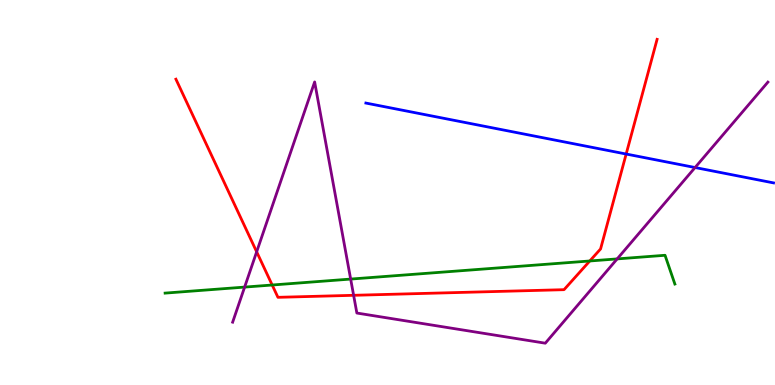[{'lines': ['blue', 'red'], 'intersections': [{'x': 8.08, 'y': 6.0}]}, {'lines': ['green', 'red'], 'intersections': [{'x': 3.51, 'y': 2.6}, {'x': 7.61, 'y': 3.22}]}, {'lines': ['purple', 'red'], 'intersections': [{'x': 3.31, 'y': 3.46}, {'x': 4.56, 'y': 2.33}]}, {'lines': ['blue', 'green'], 'intersections': []}, {'lines': ['blue', 'purple'], 'intersections': [{'x': 8.97, 'y': 5.65}]}, {'lines': ['green', 'purple'], 'intersections': [{'x': 3.16, 'y': 2.54}, {'x': 4.52, 'y': 2.75}, {'x': 7.96, 'y': 3.28}]}]